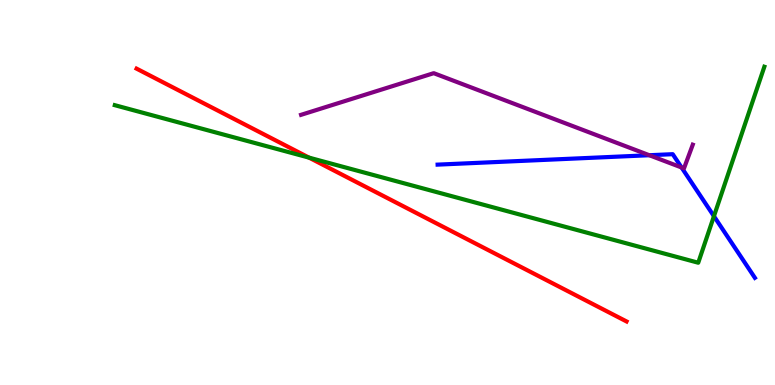[{'lines': ['blue', 'red'], 'intersections': []}, {'lines': ['green', 'red'], 'intersections': [{'x': 3.99, 'y': 5.91}]}, {'lines': ['purple', 'red'], 'intersections': []}, {'lines': ['blue', 'green'], 'intersections': [{'x': 9.21, 'y': 4.38}]}, {'lines': ['blue', 'purple'], 'intersections': [{'x': 8.38, 'y': 5.97}, {'x': 8.79, 'y': 5.65}]}, {'lines': ['green', 'purple'], 'intersections': []}]